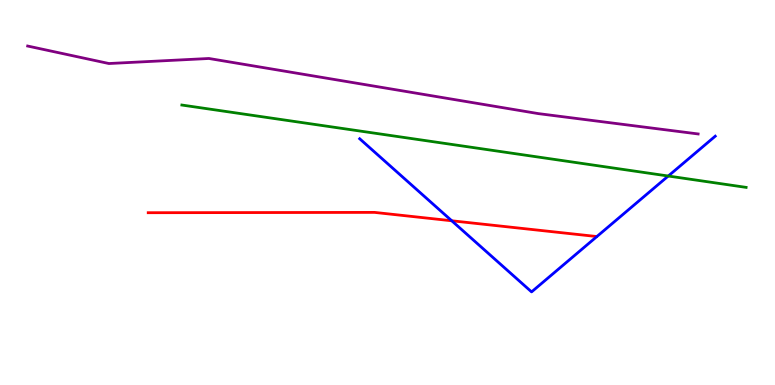[{'lines': ['blue', 'red'], 'intersections': [{'x': 5.83, 'y': 4.27}]}, {'lines': ['green', 'red'], 'intersections': []}, {'lines': ['purple', 'red'], 'intersections': []}, {'lines': ['blue', 'green'], 'intersections': [{'x': 8.62, 'y': 5.43}]}, {'lines': ['blue', 'purple'], 'intersections': []}, {'lines': ['green', 'purple'], 'intersections': []}]